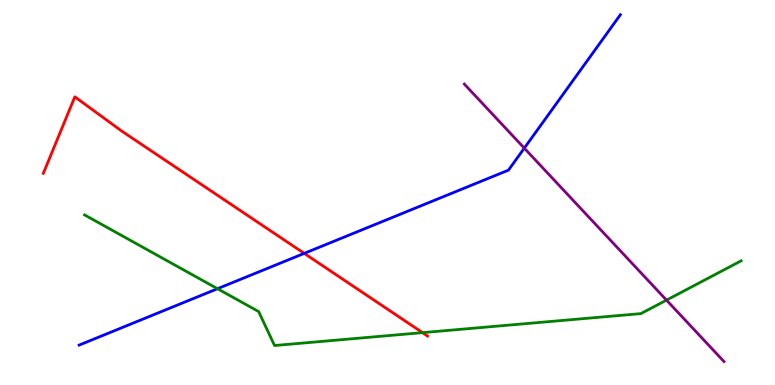[{'lines': ['blue', 'red'], 'intersections': [{'x': 3.93, 'y': 3.42}]}, {'lines': ['green', 'red'], 'intersections': [{'x': 5.45, 'y': 1.36}]}, {'lines': ['purple', 'red'], 'intersections': []}, {'lines': ['blue', 'green'], 'intersections': [{'x': 2.81, 'y': 2.5}]}, {'lines': ['blue', 'purple'], 'intersections': [{'x': 6.77, 'y': 6.15}]}, {'lines': ['green', 'purple'], 'intersections': [{'x': 8.6, 'y': 2.2}]}]